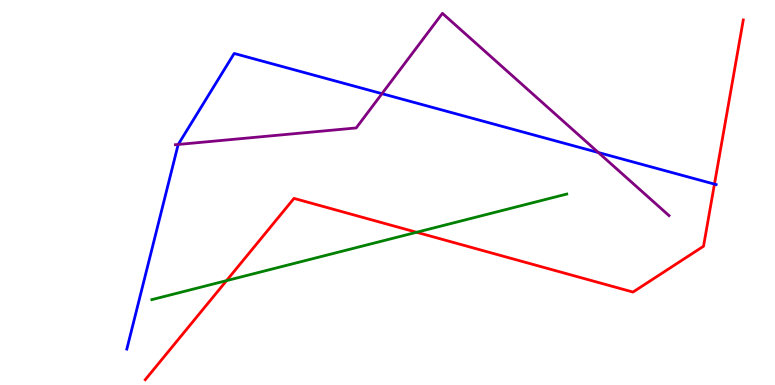[{'lines': ['blue', 'red'], 'intersections': [{'x': 9.22, 'y': 5.22}]}, {'lines': ['green', 'red'], 'intersections': [{'x': 2.92, 'y': 2.71}, {'x': 5.38, 'y': 3.97}]}, {'lines': ['purple', 'red'], 'intersections': []}, {'lines': ['blue', 'green'], 'intersections': []}, {'lines': ['blue', 'purple'], 'intersections': [{'x': 2.3, 'y': 6.25}, {'x': 4.93, 'y': 7.57}, {'x': 7.72, 'y': 6.04}]}, {'lines': ['green', 'purple'], 'intersections': []}]